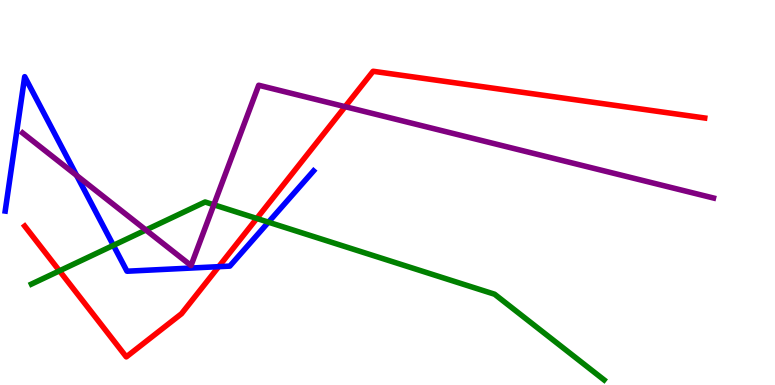[{'lines': ['blue', 'red'], 'intersections': [{'x': 2.82, 'y': 3.07}]}, {'lines': ['green', 'red'], 'intersections': [{'x': 0.767, 'y': 2.97}, {'x': 3.31, 'y': 4.33}]}, {'lines': ['purple', 'red'], 'intersections': [{'x': 4.45, 'y': 7.23}]}, {'lines': ['blue', 'green'], 'intersections': [{'x': 1.46, 'y': 3.63}, {'x': 3.46, 'y': 4.23}]}, {'lines': ['blue', 'purple'], 'intersections': [{'x': 0.989, 'y': 5.44}]}, {'lines': ['green', 'purple'], 'intersections': [{'x': 1.88, 'y': 4.03}, {'x': 2.76, 'y': 4.68}]}]